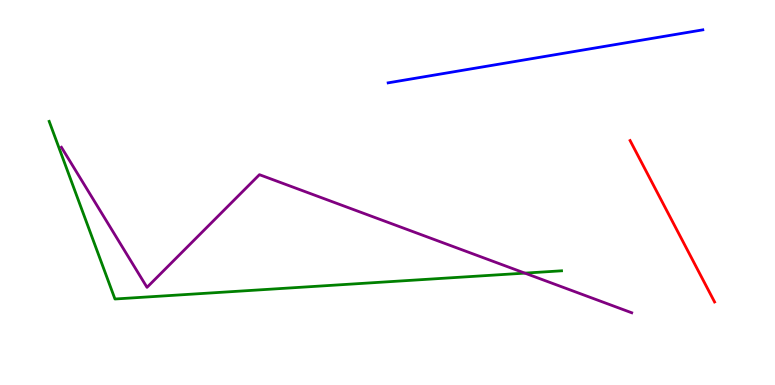[{'lines': ['blue', 'red'], 'intersections': []}, {'lines': ['green', 'red'], 'intersections': []}, {'lines': ['purple', 'red'], 'intersections': []}, {'lines': ['blue', 'green'], 'intersections': []}, {'lines': ['blue', 'purple'], 'intersections': []}, {'lines': ['green', 'purple'], 'intersections': [{'x': 6.77, 'y': 2.91}]}]